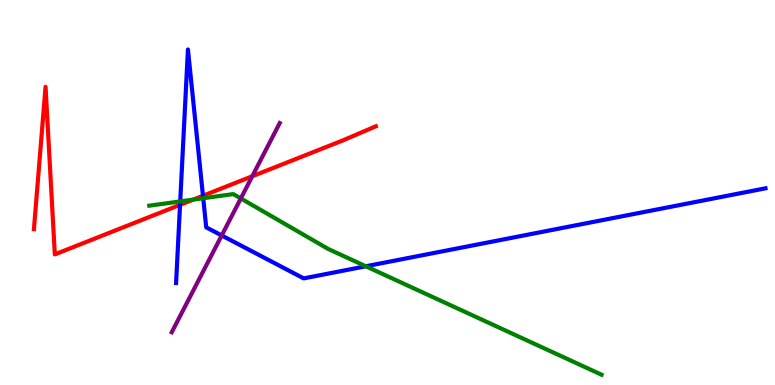[{'lines': ['blue', 'red'], 'intersections': [{'x': 2.32, 'y': 4.68}, {'x': 2.62, 'y': 4.92}]}, {'lines': ['green', 'red'], 'intersections': [{'x': 2.49, 'y': 4.82}]}, {'lines': ['purple', 'red'], 'intersections': [{'x': 3.26, 'y': 5.42}]}, {'lines': ['blue', 'green'], 'intersections': [{'x': 2.33, 'y': 4.77}, {'x': 2.62, 'y': 4.85}, {'x': 4.72, 'y': 3.08}]}, {'lines': ['blue', 'purple'], 'intersections': [{'x': 2.86, 'y': 3.88}]}, {'lines': ['green', 'purple'], 'intersections': [{'x': 3.11, 'y': 4.85}]}]